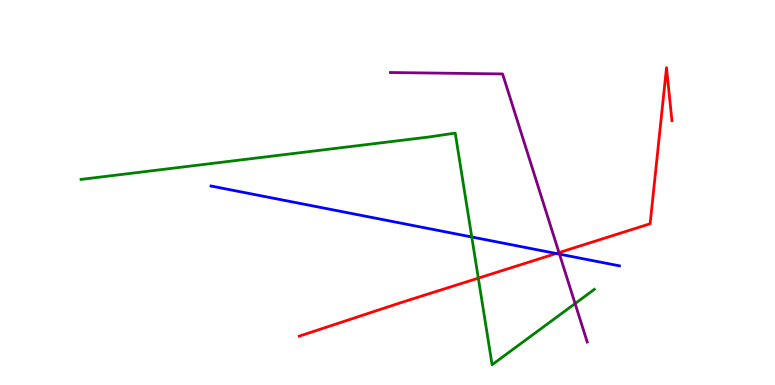[{'lines': ['blue', 'red'], 'intersections': [{'x': 7.18, 'y': 3.42}]}, {'lines': ['green', 'red'], 'intersections': [{'x': 6.17, 'y': 2.78}]}, {'lines': ['purple', 'red'], 'intersections': [{'x': 7.21, 'y': 3.44}]}, {'lines': ['blue', 'green'], 'intersections': [{'x': 6.09, 'y': 3.84}]}, {'lines': ['blue', 'purple'], 'intersections': [{'x': 7.22, 'y': 3.4}]}, {'lines': ['green', 'purple'], 'intersections': [{'x': 7.42, 'y': 2.12}]}]